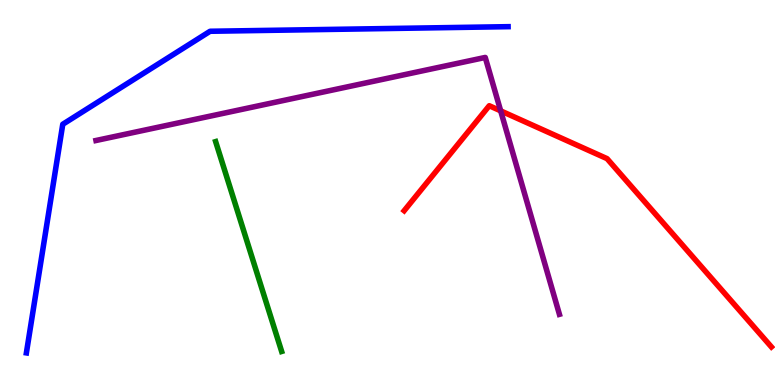[{'lines': ['blue', 'red'], 'intersections': []}, {'lines': ['green', 'red'], 'intersections': []}, {'lines': ['purple', 'red'], 'intersections': [{'x': 6.46, 'y': 7.12}]}, {'lines': ['blue', 'green'], 'intersections': []}, {'lines': ['blue', 'purple'], 'intersections': []}, {'lines': ['green', 'purple'], 'intersections': []}]